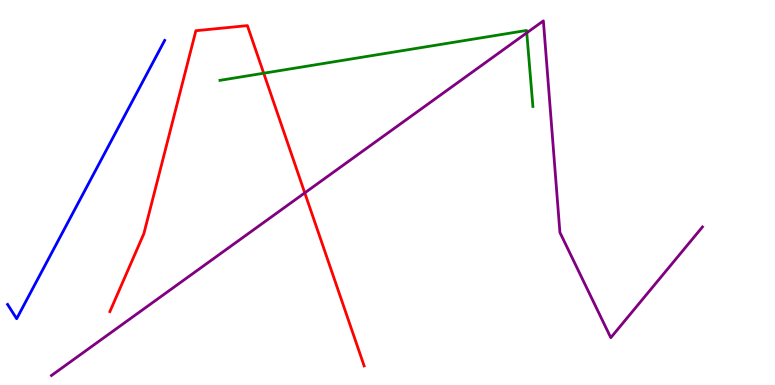[{'lines': ['blue', 'red'], 'intersections': []}, {'lines': ['green', 'red'], 'intersections': [{'x': 3.4, 'y': 8.1}]}, {'lines': ['purple', 'red'], 'intersections': [{'x': 3.93, 'y': 4.99}]}, {'lines': ['blue', 'green'], 'intersections': []}, {'lines': ['blue', 'purple'], 'intersections': []}, {'lines': ['green', 'purple'], 'intersections': [{'x': 6.8, 'y': 9.15}]}]